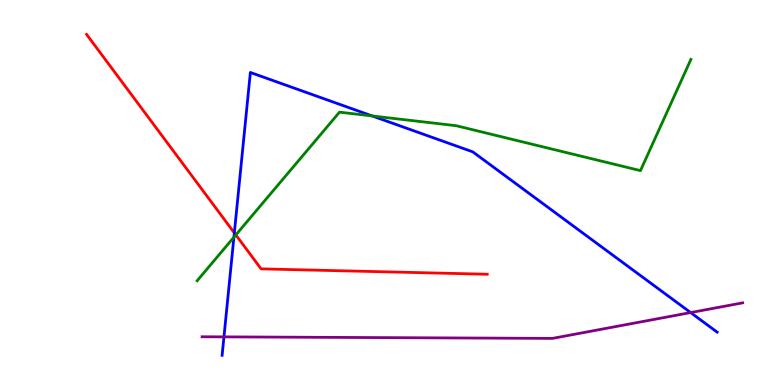[{'lines': ['blue', 'red'], 'intersections': [{'x': 3.02, 'y': 3.95}]}, {'lines': ['green', 'red'], 'intersections': [{'x': 3.04, 'y': 3.9}]}, {'lines': ['purple', 'red'], 'intersections': []}, {'lines': ['blue', 'green'], 'intersections': [{'x': 3.02, 'y': 3.84}, {'x': 4.8, 'y': 6.99}]}, {'lines': ['blue', 'purple'], 'intersections': [{'x': 2.89, 'y': 1.25}, {'x': 8.91, 'y': 1.88}]}, {'lines': ['green', 'purple'], 'intersections': []}]